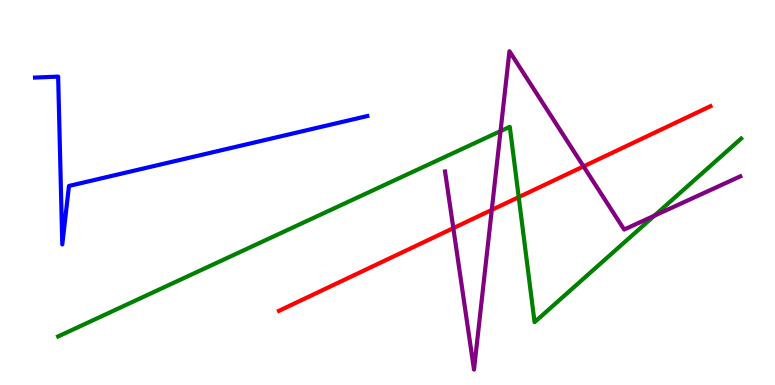[{'lines': ['blue', 'red'], 'intersections': []}, {'lines': ['green', 'red'], 'intersections': [{'x': 6.69, 'y': 4.88}]}, {'lines': ['purple', 'red'], 'intersections': [{'x': 5.85, 'y': 4.07}, {'x': 6.35, 'y': 4.55}, {'x': 7.53, 'y': 5.68}]}, {'lines': ['blue', 'green'], 'intersections': []}, {'lines': ['blue', 'purple'], 'intersections': []}, {'lines': ['green', 'purple'], 'intersections': [{'x': 6.46, 'y': 6.59}, {'x': 8.44, 'y': 4.4}]}]